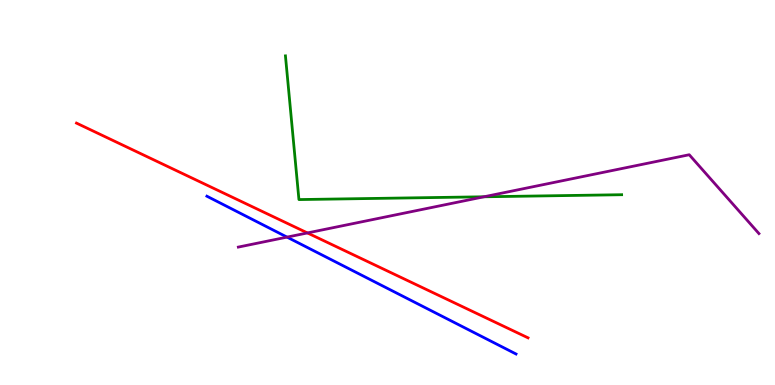[{'lines': ['blue', 'red'], 'intersections': []}, {'lines': ['green', 'red'], 'intersections': []}, {'lines': ['purple', 'red'], 'intersections': [{'x': 3.97, 'y': 3.95}]}, {'lines': ['blue', 'green'], 'intersections': []}, {'lines': ['blue', 'purple'], 'intersections': [{'x': 3.7, 'y': 3.84}]}, {'lines': ['green', 'purple'], 'intersections': [{'x': 6.24, 'y': 4.89}]}]